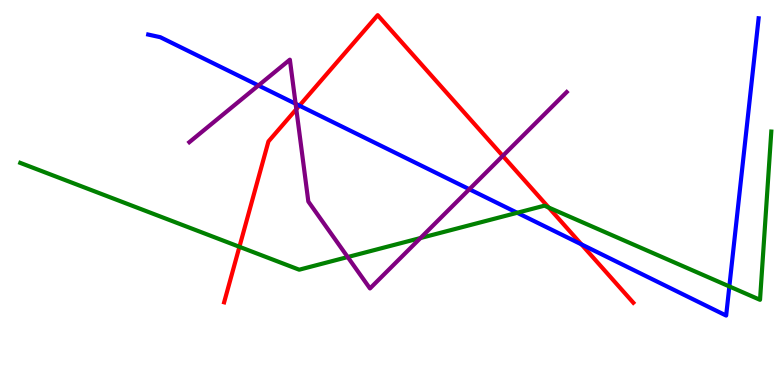[{'lines': ['blue', 'red'], 'intersections': [{'x': 3.86, 'y': 7.26}, {'x': 7.5, 'y': 3.65}]}, {'lines': ['green', 'red'], 'intersections': [{'x': 3.09, 'y': 3.59}, {'x': 7.08, 'y': 4.61}]}, {'lines': ['purple', 'red'], 'intersections': [{'x': 3.82, 'y': 7.16}, {'x': 6.49, 'y': 5.95}]}, {'lines': ['blue', 'green'], 'intersections': [{'x': 6.67, 'y': 4.47}, {'x': 9.41, 'y': 2.56}]}, {'lines': ['blue', 'purple'], 'intersections': [{'x': 3.33, 'y': 7.78}, {'x': 3.81, 'y': 7.3}, {'x': 6.06, 'y': 5.08}]}, {'lines': ['green', 'purple'], 'intersections': [{'x': 4.49, 'y': 3.32}, {'x': 5.43, 'y': 3.82}]}]